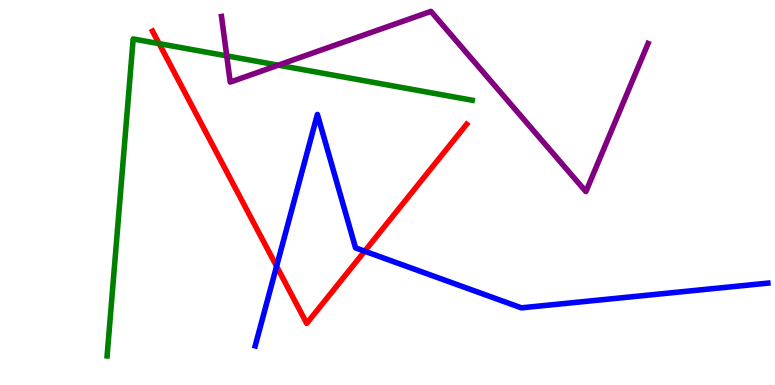[{'lines': ['blue', 'red'], 'intersections': [{'x': 3.57, 'y': 3.08}, {'x': 4.71, 'y': 3.48}]}, {'lines': ['green', 'red'], 'intersections': [{'x': 2.05, 'y': 8.87}]}, {'lines': ['purple', 'red'], 'intersections': []}, {'lines': ['blue', 'green'], 'intersections': []}, {'lines': ['blue', 'purple'], 'intersections': []}, {'lines': ['green', 'purple'], 'intersections': [{'x': 2.93, 'y': 8.55}, {'x': 3.59, 'y': 8.31}]}]